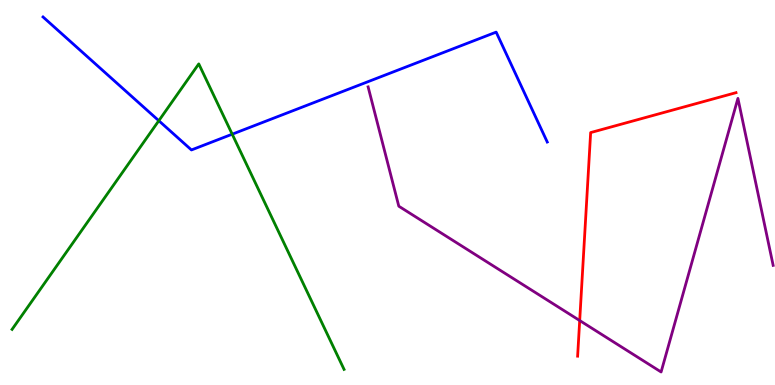[{'lines': ['blue', 'red'], 'intersections': []}, {'lines': ['green', 'red'], 'intersections': []}, {'lines': ['purple', 'red'], 'intersections': [{'x': 7.48, 'y': 1.67}]}, {'lines': ['blue', 'green'], 'intersections': [{'x': 2.05, 'y': 6.86}, {'x': 3.0, 'y': 6.51}]}, {'lines': ['blue', 'purple'], 'intersections': []}, {'lines': ['green', 'purple'], 'intersections': []}]